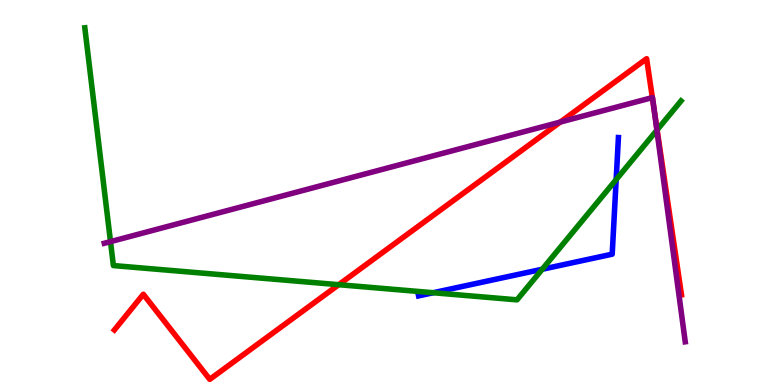[{'lines': ['blue', 'red'], 'intersections': []}, {'lines': ['green', 'red'], 'intersections': [{'x': 4.37, 'y': 2.61}, {'x': 8.48, 'y': 6.63}]}, {'lines': ['purple', 'red'], 'intersections': [{'x': 7.23, 'y': 6.83}, {'x': 8.42, 'y': 7.47}, {'x': 8.44, 'y': 7.17}]}, {'lines': ['blue', 'green'], 'intersections': [{'x': 5.59, 'y': 2.4}, {'x': 7.0, 'y': 3.01}, {'x': 7.95, 'y': 5.34}]}, {'lines': ['blue', 'purple'], 'intersections': []}, {'lines': ['green', 'purple'], 'intersections': [{'x': 1.43, 'y': 3.72}, {'x': 8.48, 'y': 6.62}]}]